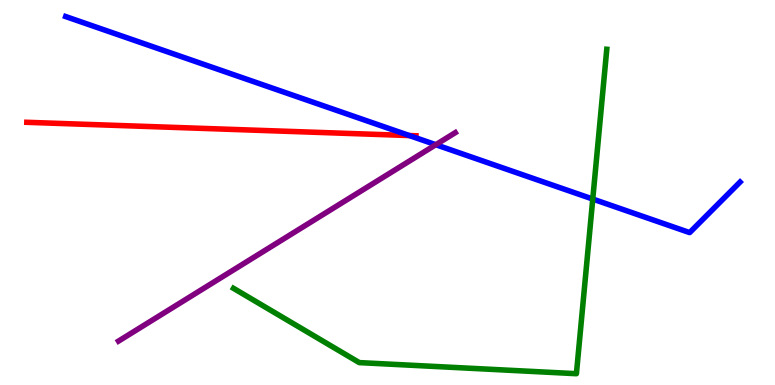[{'lines': ['blue', 'red'], 'intersections': [{'x': 5.28, 'y': 6.48}]}, {'lines': ['green', 'red'], 'intersections': []}, {'lines': ['purple', 'red'], 'intersections': []}, {'lines': ['blue', 'green'], 'intersections': [{'x': 7.65, 'y': 4.83}]}, {'lines': ['blue', 'purple'], 'intersections': [{'x': 5.62, 'y': 6.24}]}, {'lines': ['green', 'purple'], 'intersections': []}]